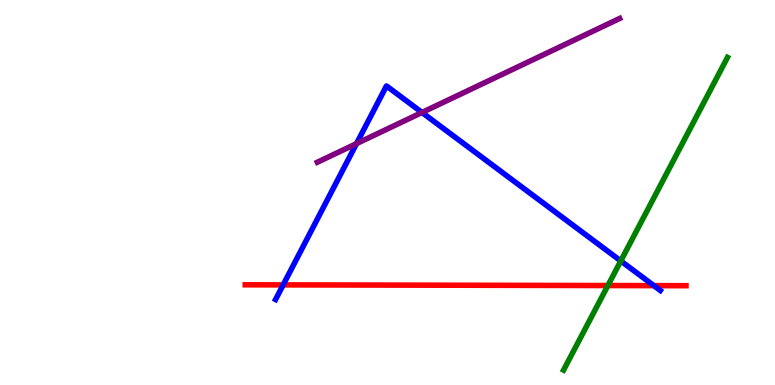[{'lines': ['blue', 'red'], 'intersections': [{'x': 3.65, 'y': 2.6}, {'x': 8.44, 'y': 2.58}]}, {'lines': ['green', 'red'], 'intersections': [{'x': 7.84, 'y': 2.58}]}, {'lines': ['purple', 'red'], 'intersections': []}, {'lines': ['blue', 'green'], 'intersections': [{'x': 8.01, 'y': 3.22}]}, {'lines': ['blue', 'purple'], 'intersections': [{'x': 4.6, 'y': 6.27}, {'x': 5.45, 'y': 7.08}]}, {'lines': ['green', 'purple'], 'intersections': []}]